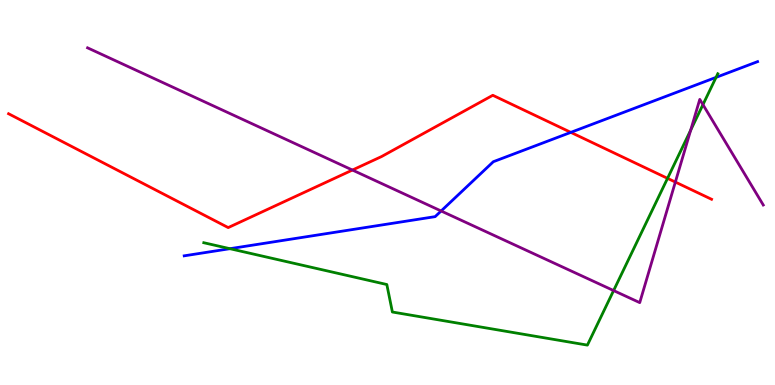[{'lines': ['blue', 'red'], 'intersections': [{'x': 7.37, 'y': 6.56}]}, {'lines': ['green', 'red'], 'intersections': [{'x': 8.61, 'y': 5.37}]}, {'lines': ['purple', 'red'], 'intersections': [{'x': 4.55, 'y': 5.58}, {'x': 8.71, 'y': 5.27}]}, {'lines': ['blue', 'green'], 'intersections': [{'x': 2.97, 'y': 3.54}, {'x': 9.24, 'y': 7.99}]}, {'lines': ['blue', 'purple'], 'intersections': [{'x': 5.69, 'y': 4.52}]}, {'lines': ['green', 'purple'], 'intersections': [{'x': 7.92, 'y': 2.45}, {'x': 8.91, 'y': 6.62}, {'x': 9.07, 'y': 7.28}]}]